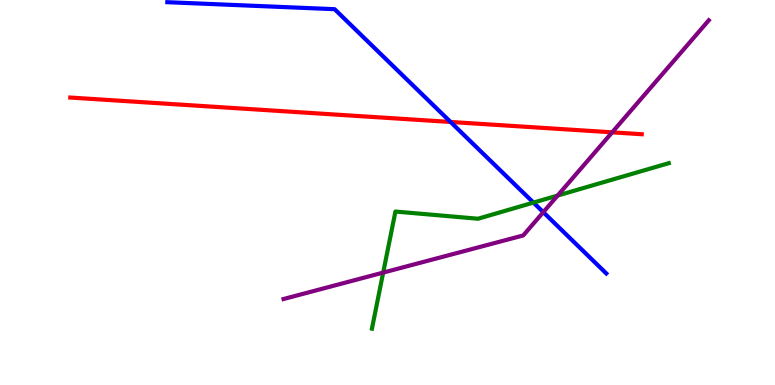[{'lines': ['blue', 'red'], 'intersections': [{'x': 5.81, 'y': 6.83}]}, {'lines': ['green', 'red'], 'intersections': []}, {'lines': ['purple', 'red'], 'intersections': [{'x': 7.9, 'y': 6.56}]}, {'lines': ['blue', 'green'], 'intersections': [{'x': 6.88, 'y': 4.74}]}, {'lines': ['blue', 'purple'], 'intersections': [{'x': 7.01, 'y': 4.49}]}, {'lines': ['green', 'purple'], 'intersections': [{'x': 4.94, 'y': 2.92}, {'x': 7.2, 'y': 4.92}]}]